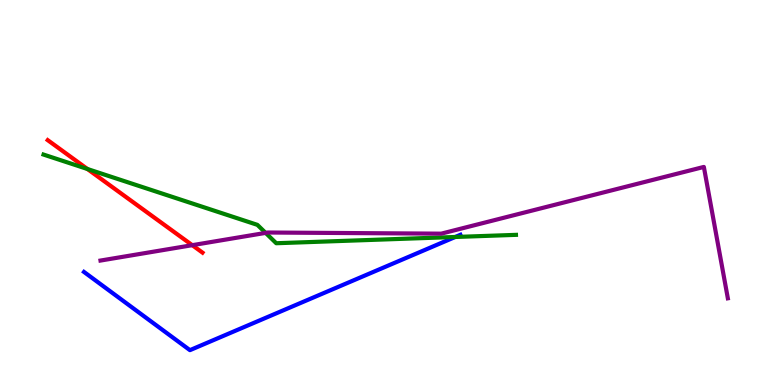[{'lines': ['blue', 'red'], 'intersections': []}, {'lines': ['green', 'red'], 'intersections': [{'x': 1.13, 'y': 5.61}]}, {'lines': ['purple', 'red'], 'intersections': [{'x': 2.48, 'y': 3.63}]}, {'lines': ['blue', 'green'], 'intersections': [{'x': 5.87, 'y': 3.84}]}, {'lines': ['blue', 'purple'], 'intersections': []}, {'lines': ['green', 'purple'], 'intersections': [{'x': 3.43, 'y': 3.95}]}]